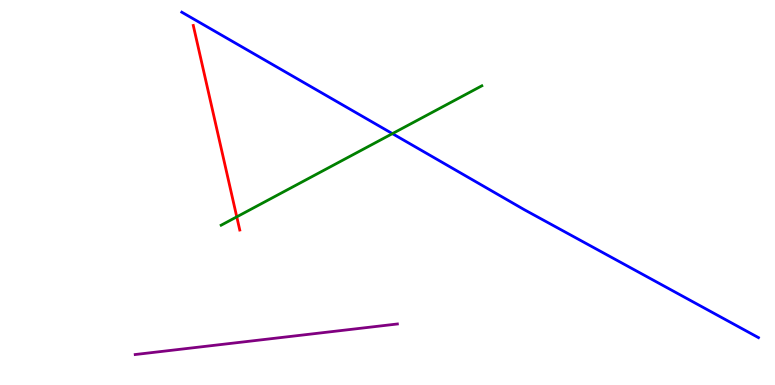[{'lines': ['blue', 'red'], 'intersections': []}, {'lines': ['green', 'red'], 'intersections': [{'x': 3.06, 'y': 4.37}]}, {'lines': ['purple', 'red'], 'intersections': []}, {'lines': ['blue', 'green'], 'intersections': [{'x': 5.06, 'y': 6.53}]}, {'lines': ['blue', 'purple'], 'intersections': []}, {'lines': ['green', 'purple'], 'intersections': []}]